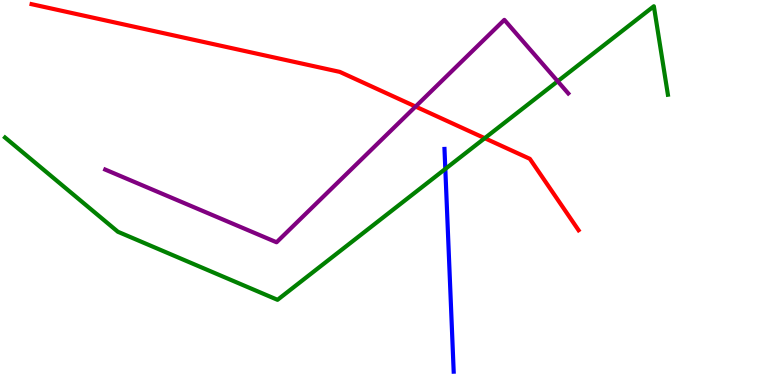[{'lines': ['blue', 'red'], 'intersections': []}, {'lines': ['green', 'red'], 'intersections': [{'x': 6.25, 'y': 6.41}]}, {'lines': ['purple', 'red'], 'intersections': [{'x': 5.36, 'y': 7.23}]}, {'lines': ['blue', 'green'], 'intersections': [{'x': 5.75, 'y': 5.61}]}, {'lines': ['blue', 'purple'], 'intersections': []}, {'lines': ['green', 'purple'], 'intersections': [{'x': 7.2, 'y': 7.89}]}]